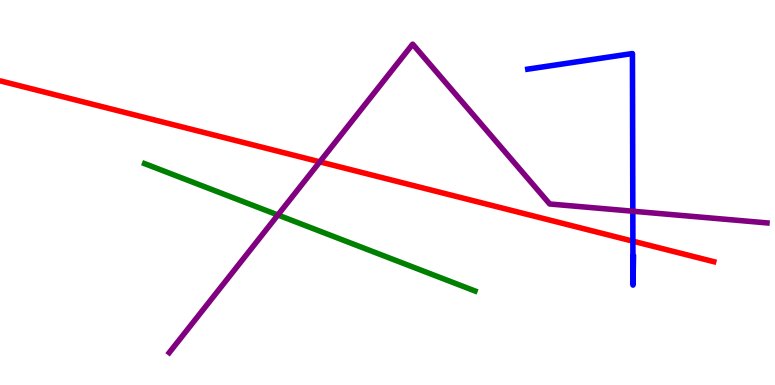[{'lines': ['blue', 'red'], 'intersections': [{'x': 8.17, 'y': 3.74}]}, {'lines': ['green', 'red'], 'intersections': []}, {'lines': ['purple', 'red'], 'intersections': [{'x': 4.13, 'y': 5.8}]}, {'lines': ['blue', 'green'], 'intersections': []}, {'lines': ['blue', 'purple'], 'intersections': [{'x': 8.17, 'y': 4.51}]}, {'lines': ['green', 'purple'], 'intersections': [{'x': 3.59, 'y': 4.42}]}]